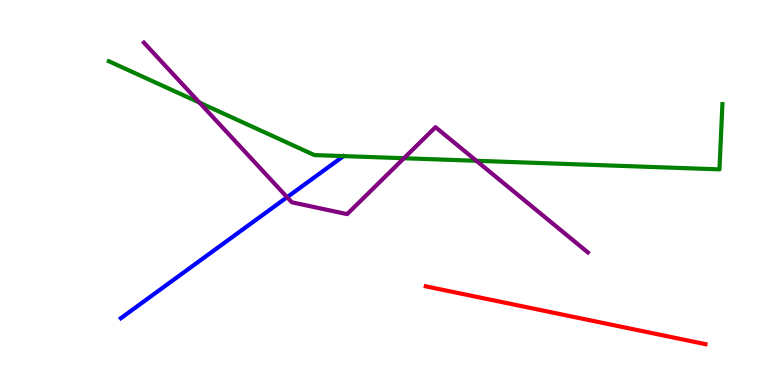[{'lines': ['blue', 'red'], 'intersections': []}, {'lines': ['green', 'red'], 'intersections': []}, {'lines': ['purple', 'red'], 'intersections': []}, {'lines': ['blue', 'green'], 'intersections': []}, {'lines': ['blue', 'purple'], 'intersections': [{'x': 3.7, 'y': 4.88}]}, {'lines': ['green', 'purple'], 'intersections': [{'x': 2.57, 'y': 7.34}, {'x': 5.21, 'y': 5.89}, {'x': 6.15, 'y': 5.82}]}]